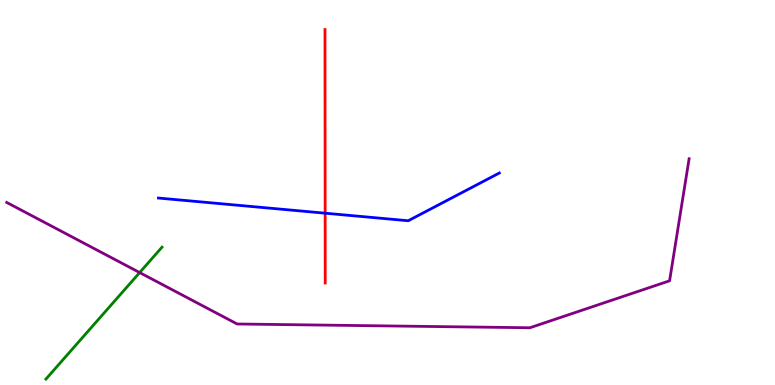[{'lines': ['blue', 'red'], 'intersections': [{'x': 4.2, 'y': 4.46}]}, {'lines': ['green', 'red'], 'intersections': []}, {'lines': ['purple', 'red'], 'intersections': []}, {'lines': ['blue', 'green'], 'intersections': []}, {'lines': ['blue', 'purple'], 'intersections': []}, {'lines': ['green', 'purple'], 'intersections': [{'x': 1.8, 'y': 2.92}]}]